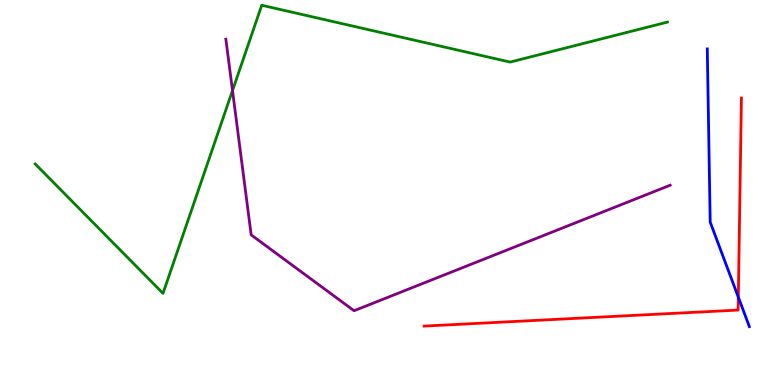[{'lines': ['blue', 'red'], 'intersections': [{'x': 9.53, 'y': 2.28}]}, {'lines': ['green', 'red'], 'intersections': []}, {'lines': ['purple', 'red'], 'intersections': []}, {'lines': ['blue', 'green'], 'intersections': []}, {'lines': ['blue', 'purple'], 'intersections': []}, {'lines': ['green', 'purple'], 'intersections': [{'x': 3.0, 'y': 7.65}]}]